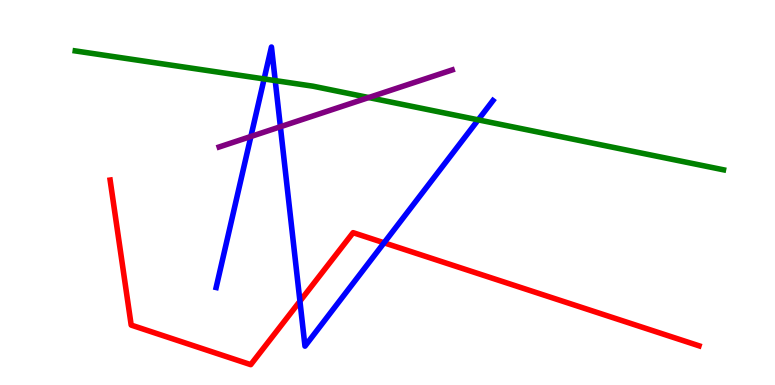[{'lines': ['blue', 'red'], 'intersections': [{'x': 3.87, 'y': 2.18}, {'x': 4.96, 'y': 3.69}]}, {'lines': ['green', 'red'], 'intersections': []}, {'lines': ['purple', 'red'], 'intersections': []}, {'lines': ['blue', 'green'], 'intersections': [{'x': 3.41, 'y': 7.95}, {'x': 3.55, 'y': 7.91}, {'x': 6.17, 'y': 6.89}]}, {'lines': ['blue', 'purple'], 'intersections': [{'x': 3.24, 'y': 6.45}, {'x': 3.62, 'y': 6.71}]}, {'lines': ['green', 'purple'], 'intersections': [{'x': 4.76, 'y': 7.47}]}]